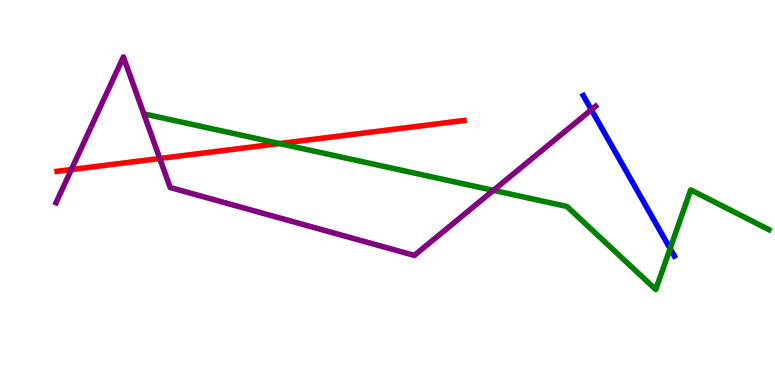[{'lines': ['blue', 'red'], 'intersections': []}, {'lines': ['green', 'red'], 'intersections': [{'x': 3.61, 'y': 6.27}]}, {'lines': ['purple', 'red'], 'intersections': [{'x': 0.921, 'y': 5.6}, {'x': 2.06, 'y': 5.88}]}, {'lines': ['blue', 'green'], 'intersections': [{'x': 8.65, 'y': 3.54}]}, {'lines': ['blue', 'purple'], 'intersections': [{'x': 7.63, 'y': 7.15}]}, {'lines': ['green', 'purple'], 'intersections': [{'x': 6.37, 'y': 5.06}]}]